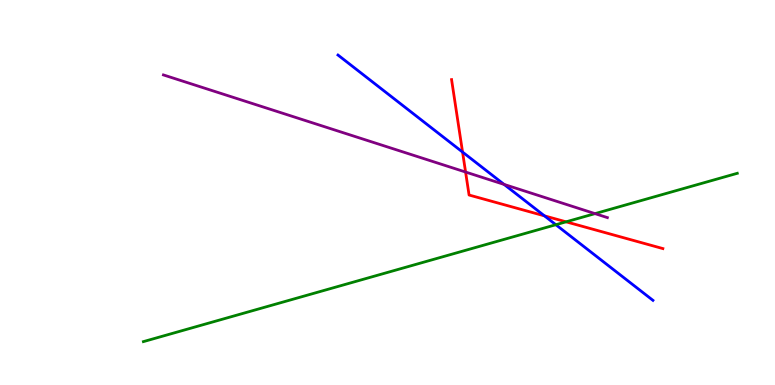[{'lines': ['blue', 'red'], 'intersections': [{'x': 5.97, 'y': 6.05}, {'x': 7.03, 'y': 4.39}]}, {'lines': ['green', 'red'], 'intersections': [{'x': 7.3, 'y': 4.24}]}, {'lines': ['purple', 'red'], 'intersections': [{'x': 6.01, 'y': 5.53}]}, {'lines': ['blue', 'green'], 'intersections': [{'x': 7.17, 'y': 4.16}]}, {'lines': ['blue', 'purple'], 'intersections': [{'x': 6.5, 'y': 5.21}]}, {'lines': ['green', 'purple'], 'intersections': [{'x': 7.68, 'y': 4.45}]}]